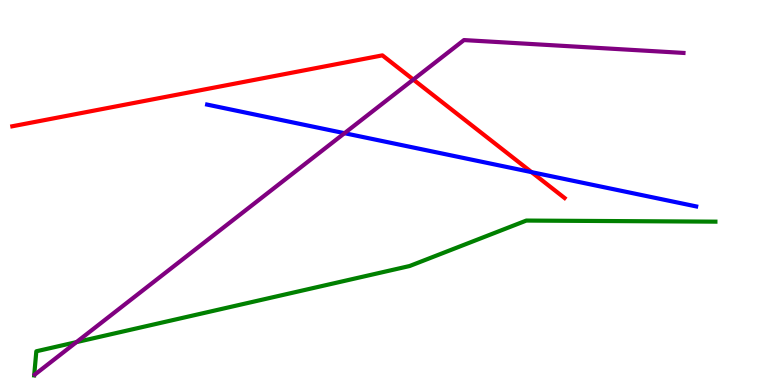[{'lines': ['blue', 'red'], 'intersections': [{'x': 6.86, 'y': 5.53}]}, {'lines': ['green', 'red'], 'intersections': []}, {'lines': ['purple', 'red'], 'intersections': [{'x': 5.33, 'y': 7.93}]}, {'lines': ['blue', 'green'], 'intersections': []}, {'lines': ['blue', 'purple'], 'intersections': [{'x': 4.45, 'y': 6.54}]}, {'lines': ['green', 'purple'], 'intersections': [{'x': 0.987, 'y': 1.11}]}]